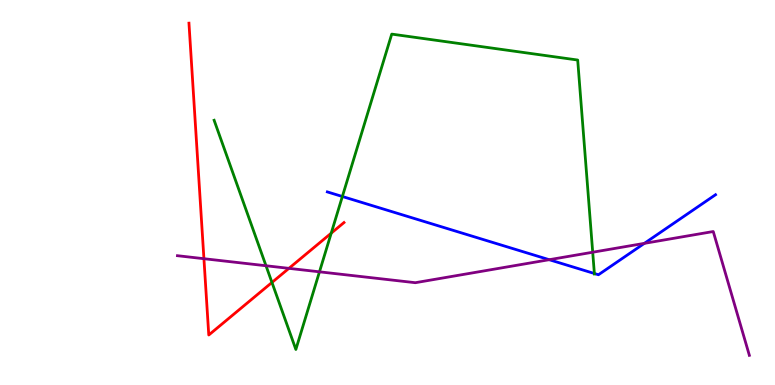[{'lines': ['blue', 'red'], 'intersections': []}, {'lines': ['green', 'red'], 'intersections': [{'x': 3.51, 'y': 2.66}, {'x': 4.27, 'y': 3.94}]}, {'lines': ['purple', 'red'], 'intersections': [{'x': 2.63, 'y': 3.28}, {'x': 3.73, 'y': 3.03}]}, {'lines': ['blue', 'green'], 'intersections': [{'x': 4.42, 'y': 4.9}, {'x': 7.67, 'y': 2.9}]}, {'lines': ['blue', 'purple'], 'intersections': [{'x': 7.09, 'y': 3.25}, {'x': 8.31, 'y': 3.68}]}, {'lines': ['green', 'purple'], 'intersections': [{'x': 3.43, 'y': 3.1}, {'x': 4.12, 'y': 2.94}, {'x': 7.65, 'y': 3.45}]}]